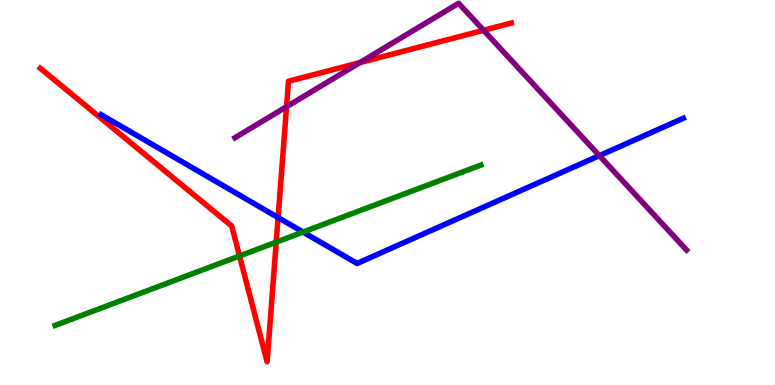[{'lines': ['blue', 'red'], 'intersections': [{'x': 3.59, 'y': 4.35}]}, {'lines': ['green', 'red'], 'intersections': [{'x': 3.09, 'y': 3.35}, {'x': 3.56, 'y': 3.71}]}, {'lines': ['purple', 'red'], 'intersections': [{'x': 3.7, 'y': 7.23}, {'x': 4.64, 'y': 8.37}, {'x': 6.24, 'y': 9.21}]}, {'lines': ['blue', 'green'], 'intersections': [{'x': 3.91, 'y': 3.97}]}, {'lines': ['blue', 'purple'], 'intersections': [{'x': 7.73, 'y': 5.96}]}, {'lines': ['green', 'purple'], 'intersections': []}]